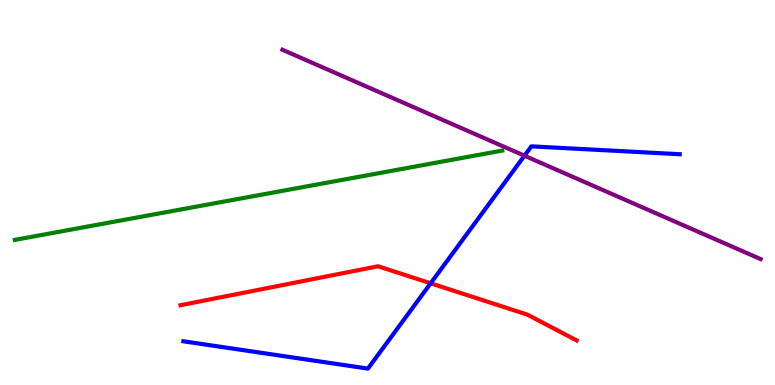[{'lines': ['blue', 'red'], 'intersections': [{'x': 5.56, 'y': 2.64}]}, {'lines': ['green', 'red'], 'intersections': []}, {'lines': ['purple', 'red'], 'intersections': []}, {'lines': ['blue', 'green'], 'intersections': []}, {'lines': ['blue', 'purple'], 'intersections': [{'x': 6.77, 'y': 5.96}]}, {'lines': ['green', 'purple'], 'intersections': []}]